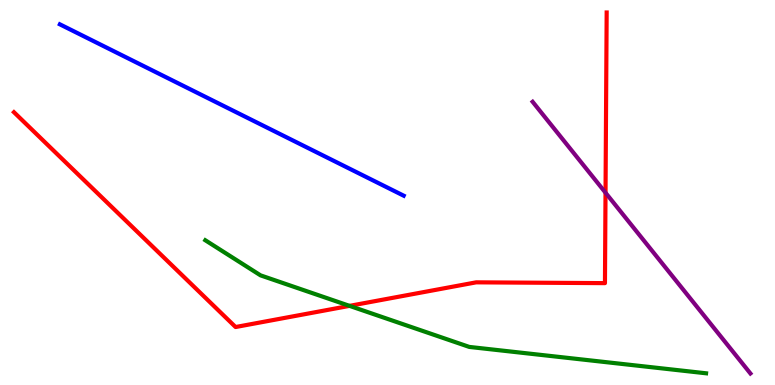[{'lines': ['blue', 'red'], 'intersections': []}, {'lines': ['green', 'red'], 'intersections': [{'x': 4.51, 'y': 2.06}]}, {'lines': ['purple', 'red'], 'intersections': [{'x': 7.81, 'y': 4.99}]}, {'lines': ['blue', 'green'], 'intersections': []}, {'lines': ['blue', 'purple'], 'intersections': []}, {'lines': ['green', 'purple'], 'intersections': []}]